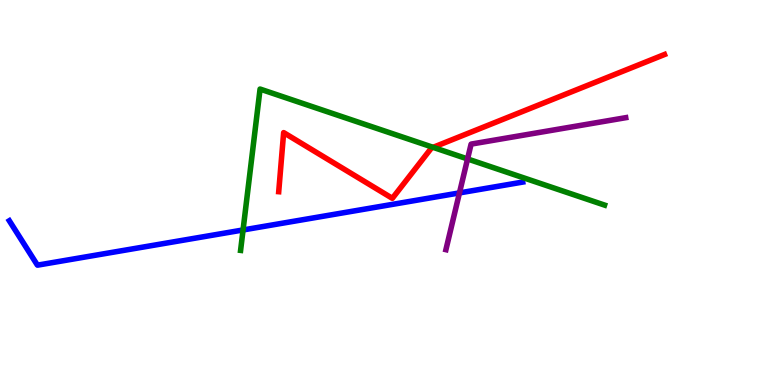[{'lines': ['blue', 'red'], 'intersections': []}, {'lines': ['green', 'red'], 'intersections': [{'x': 5.59, 'y': 6.17}]}, {'lines': ['purple', 'red'], 'intersections': []}, {'lines': ['blue', 'green'], 'intersections': [{'x': 3.14, 'y': 4.03}]}, {'lines': ['blue', 'purple'], 'intersections': [{'x': 5.93, 'y': 4.99}]}, {'lines': ['green', 'purple'], 'intersections': [{'x': 6.03, 'y': 5.87}]}]